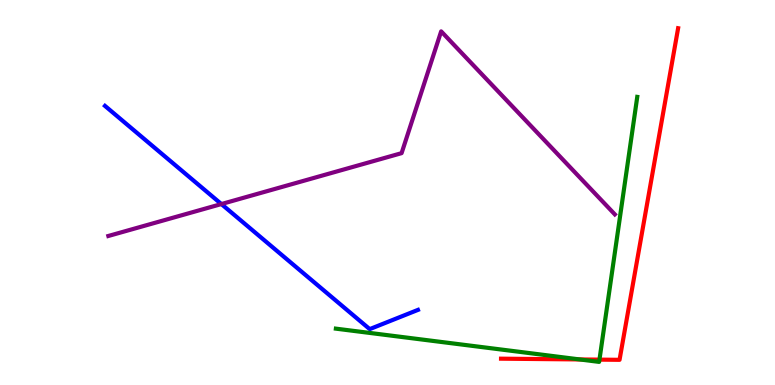[{'lines': ['blue', 'red'], 'intersections': []}, {'lines': ['green', 'red'], 'intersections': [{'x': 7.48, 'y': 0.664}, {'x': 7.74, 'y': 0.659}]}, {'lines': ['purple', 'red'], 'intersections': []}, {'lines': ['blue', 'green'], 'intersections': []}, {'lines': ['blue', 'purple'], 'intersections': [{'x': 2.86, 'y': 4.7}]}, {'lines': ['green', 'purple'], 'intersections': []}]